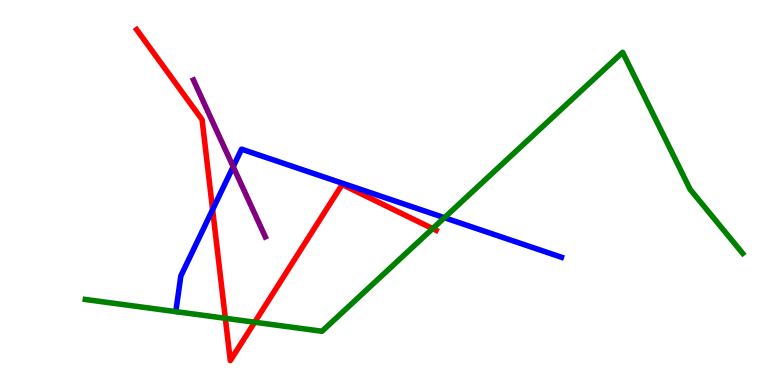[{'lines': ['blue', 'red'], 'intersections': [{'x': 2.74, 'y': 4.56}]}, {'lines': ['green', 'red'], 'intersections': [{'x': 2.91, 'y': 1.73}, {'x': 3.29, 'y': 1.63}, {'x': 5.58, 'y': 4.06}]}, {'lines': ['purple', 'red'], 'intersections': []}, {'lines': ['blue', 'green'], 'intersections': [{'x': 5.73, 'y': 4.35}]}, {'lines': ['blue', 'purple'], 'intersections': [{'x': 3.01, 'y': 5.67}]}, {'lines': ['green', 'purple'], 'intersections': []}]